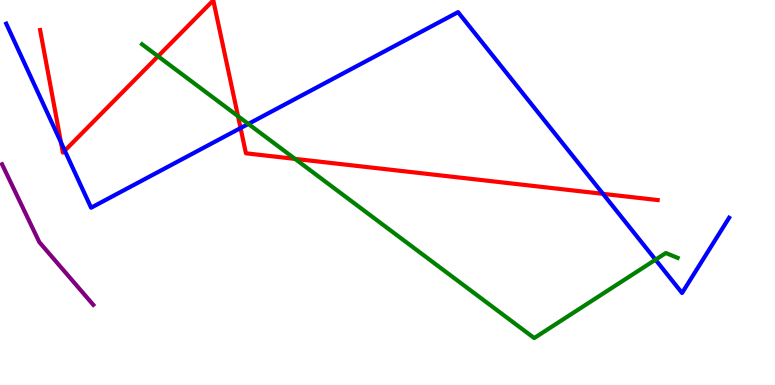[{'lines': ['blue', 'red'], 'intersections': [{'x': 0.787, 'y': 6.3}, {'x': 0.836, 'y': 6.09}, {'x': 3.1, 'y': 6.67}, {'x': 7.78, 'y': 4.97}]}, {'lines': ['green', 'red'], 'intersections': [{'x': 2.04, 'y': 8.54}, {'x': 3.07, 'y': 6.98}, {'x': 3.81, 'y': 5.87}]}, {'lines': ['purple', 'red'], 'intersections': []}, {'lines': ['blue', 'green'], 'intersections': [{'x': 3.2, 'y': 6.78}, {'x': 8.46, 'y': 3.25}]}, {'lines': ['blue', 'purple'], 'intersections': []}, {'lines': ['green', 'purple'], 'intersections': []}]